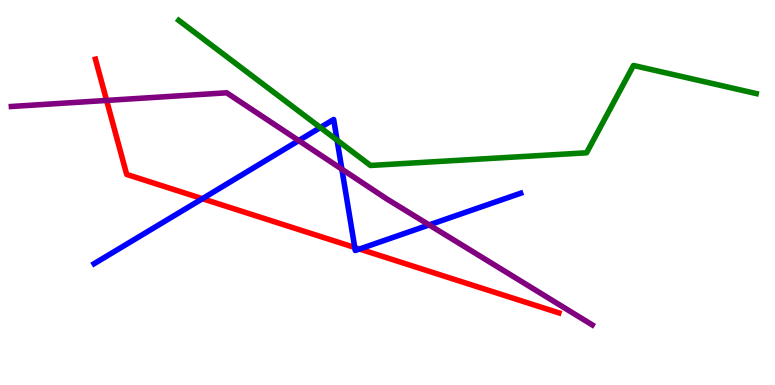[{'lines': ['blue', 'red'], 'intersections': [{'x': 2.61, 'y': 4.84}, {'x': 4.58, 'y': 3.57}, {'x': 4.64, 'y': 3.53}]}, {'lines': ['green', 'red'], 'intersections': []}, {'lines': ['purple', 'red'], 'intersections': [{'x': 1.38, 'y': 7.39}]}, {'lines': ['blue', 'green'], 'intersections': [{'x': 4.13, 'y': 6.69}, {'x': 4.35, 'y': 6.36}]}, {'lines': ['blue', 'purple'], 'intersections': [{'x': 3.85, 'y': 6.35}, {'x': 4.41, 'y': 5.61}, {'x': 5.54, 'y': 4.16}]}, {'lines': ['green', 'purple'], 'intersections': []}]